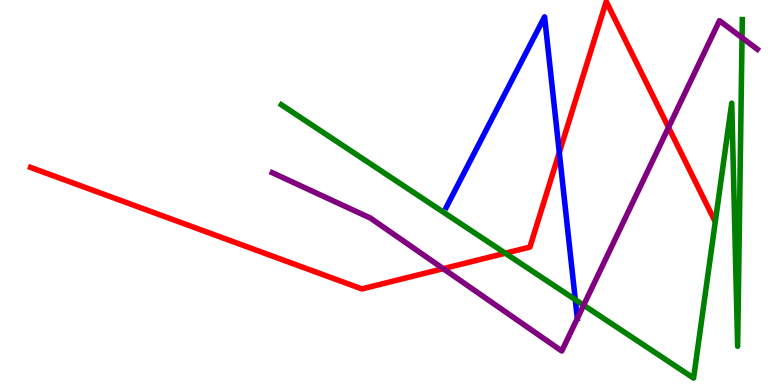[{'lines': ['blue', 'red'], 'intersections': [{'x': 7.22, 'y': 6.04}]}, {'lines': ['green', 'red'], 'intersections': [{'x': 6.52, 'y': 3.42}]}, {'lines': ['purple', 'red'], 'intersections': [{'x': 5.72, 'y': 3.02}, {'x': 8.63, 'y': 6.69}]}, {'lines': ['blue', 'green'], 'intersections': [{'x': 7.42, 'y': 2.22}]}, {'lines': ['blue', 'purple'], 'intersections': []}, {'lines': ['green', 'purple'], 'intersections': [{'x': 7.53, 'y': 2.07}, {'x': 9.57, 'y': 9.02}]}]